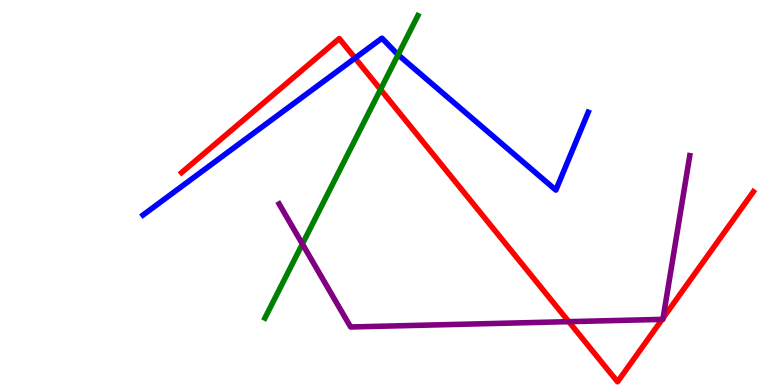[{'lines': ['blue', 'red'], 'intersections': [{'x': 4.58, 'y': 8.49}]}, {'lines': ['green', 'red'], 'intersections': [{'x': 4.91, 'y': 7.68}]}, {'lines': ['purple', 'red'], 'intersections': [{'x': 7.34, 'y': 1.65}, {'x': 8.54, 'y': 1.7}, {'x': 8.56, 'y': 1.74}]}, {'lines': ['blue', 'green'], 'intersections': [{'x': 5.14, 'y': 8.58}]}, {'lines': ['blue', 'purple'], 'intersections': []}, {'lines': ['green', 'purple'], 'intersections': [{'x': 3.9, 'y': 3.66}]}]